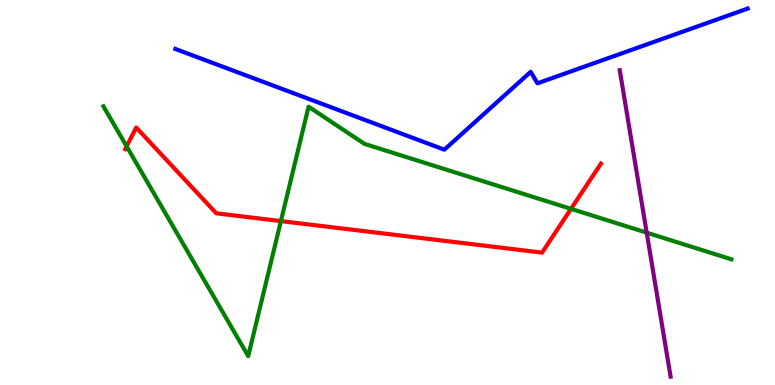[{'lines': ['blue', 'red'], 'intersections': []}, {'lines': ['green', 'red'], 'intersections': [{'x': 1.63, 'y': 6.2}, {'x': 3.62, 'y': 4.26}, {'x': 7.37, 'y': 4.58}]}, {'lines': ['purple', 'red'], 'intersections': []}, {'lines': ['blue', 'green'], 'intersections': []}, {'lines': ['blue', 'purple'], 'intersections': []}, {'lines': ['green', 'purple'], 'intersections': [{'x': 8.34, 'y': 3.96}]}]